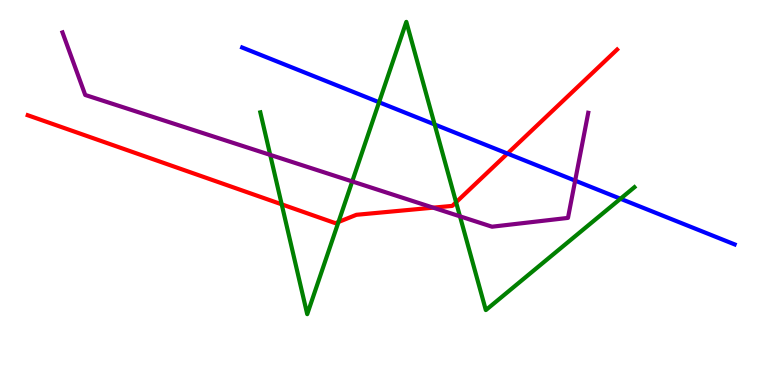[{'lines': ['blue', 'red'], 'intersections': [{'x': 6.55, 'y': 6.01}]}, {'lines': ['green', 'red'], 'intersections': [{'x': 3.63, 'y': 4.69}, {'x': 4.37, 'y': 4.23}, {'x': 5.88, 'y': 4.75}]}, {'lines': ['purple', 'red'], 'intersections': [{'x': 5.59, 'y': 4.61}]}, {'lines': ['blue', 'green'], 'intersections': [{'x': 4.89, 'y': 7.34}, {'x': 5.61, 'y': 6.77}, {'x': 8.01, 'y': 4.84}]}, {'lines': ['blue', 'purple'], 'intersections': [{'x': 7.42, 'y': 5.31}]}, {'lines': ['green', 'purple'], 'intersections': [{'x': 3.49, 'y': 5.98}, {'x': 4.54, 'y': 5.29}, {'x': 5.94, 'y': 4.38}]}]